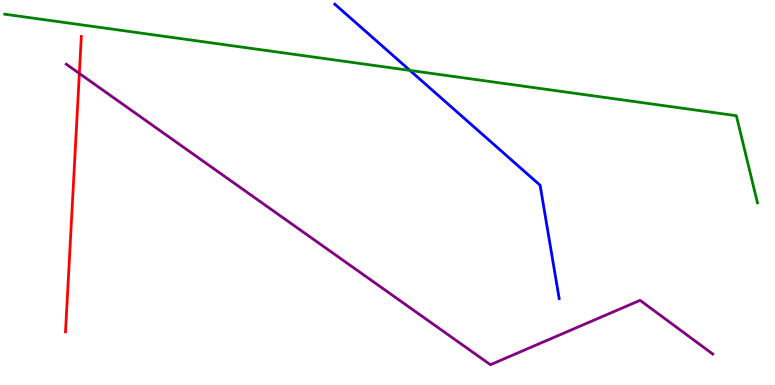[{'lines': ['blue', 'red'], 'intersections': []}, {'lines': ['green', 'red'], 'intersections': []}, {'lines': ['purple', 'red'], 'intersections': [{'x': 1.02, 'y': 8.09}]}, {'lines': ['blue', 'green'], 'intersections': [{'x': 5.29, 'y': 8.17}]}, {'lines': ['blue', 'purple'], 'intersections': []}, {'lines': ['green', 'purple'], 'intersections': []}]